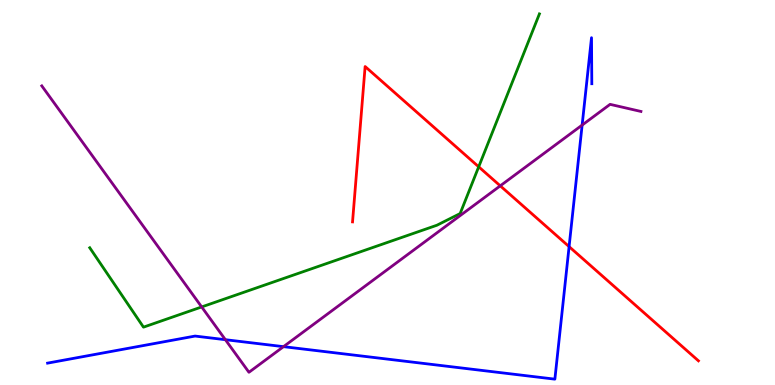[{'lines': ['blue', 'red'], 'intersections': [{'x': 7.34, 'y': 3.59}]}, {'lines': ['green', 'red'], 'intersections': [{'x': 6.18, 'y': 5.67}]}, {'lines': ['purple', 'red'], 'intersections': [{'x': 6.45, 'y': 5.17}]}, {'lines': ['blue', 'green'], 'intersections': []}, {'lines': ['blue', 'purple'], 'intersections': [{'x': 2.91, 'y': 1.18}, {'x': 3.66, 'y': 0.996}, {'x': 7.51, 'y': 6.75}]}, {'lines': ['green', 'purple'], 'intersections': [{'x': 2.6, 'y': 2.03}]}]